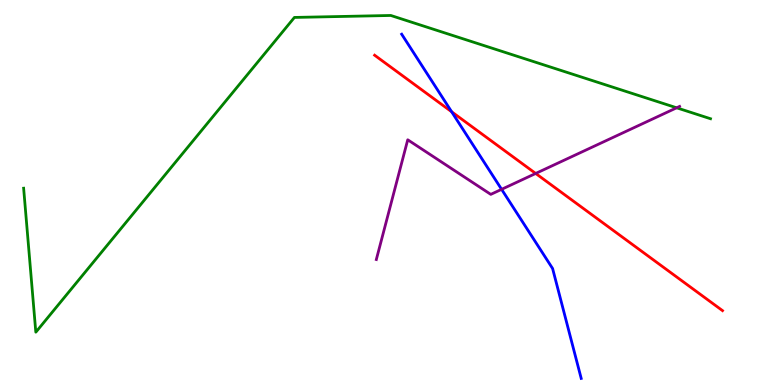[{'lines': ['blue', 'red'], 'intersections': [{'x': 5.83, 'y': 7.1}]}, {'lines': ['green', 'red'], 'intersections': []}, {'lines': ['purple', 'red'], 'intersections': [{'x': 6.91, 'y': 5.49}]}, {'lines': ['blue', 'green'], 'intersections': []}, {'lines': ['blue', 'purple'], 'intersections': [{'x': 6.47, 'y': 5.08}]}, {'lines': ['green', 'purple'], 'intersections': [{'x': 8.73, 'y': 7.2}]}]